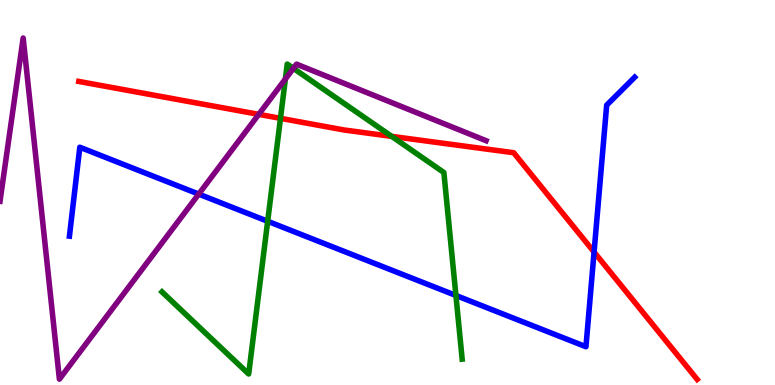[{'lines': ['blue', 'red'], 'intersections': [{'x': 7.67, 'y': 3.45}]}, {'lines': ['green', 'red'], 'intersections': [{'x': 3.62, 'y': 6.93}, {'x': 5.05, 'y': 6.46}]}, {'lines': ['purple', 'red'], 'intersections': [{'x': 3.34, 'y': 7.03}]}, {'lines': ['blue', 'green'], 'intersections': [{'x': 3.45, 'y': 4.25}, {'x': 5.88, 'y': 2.33}]}, {'lines': ['blue', 'purple'], 'intersections': [{'x': 2.56, 'y': 4.96}]}, {'lines': ['green', 'purple'], 'intersections': [{'x': 3.68, 'y': 7.95}, {'x': 3.79, 'y': 8.22}]}]